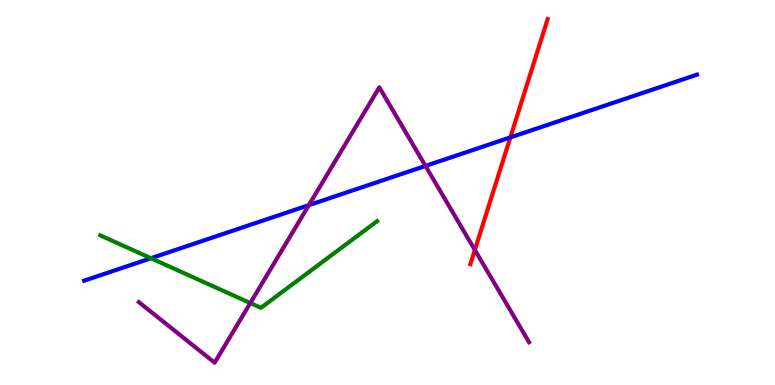[{'lines': ['blue', 'red'], 'intersections': [{'x': 6.59, 'y': 6.43}]}, {'lines': ['green', 'red'], 'intersections': []}, {'lines': ['purple', 'red'], 'intersections': [{'x': 6.13, 'y': 3.51}]}, {'lines': ['blue', 'green'], 'intersections': [{'x': 1.95, 'y': 3.29}]}, {'lines': ['blue', 'purple'], 'intersections': [{'x': 3.99, 'y': 4.67}, {'x': 5.49, 'y': 5.69}]}, {'lines': ['green', 'purple'], 'intersections': [{'x': 3.23, 'y': 2.13}]}]